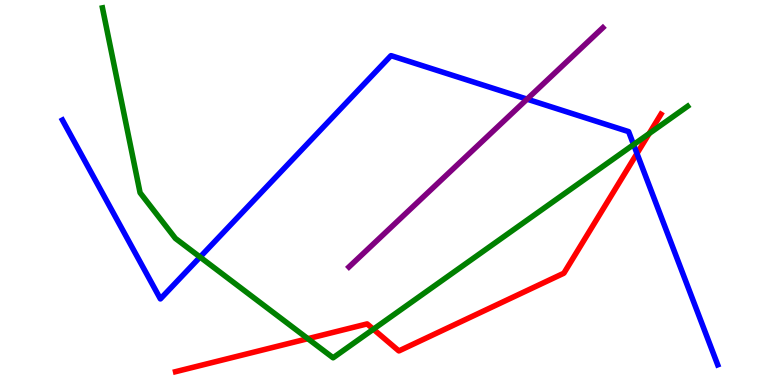[{'lines': ['blue', 'red'], 'intersections': [{'x': 8.22, 'y': 6.01}]}, {'lines': ['green', 'red'], 'intersections': [{'x': 3.97, 'y': 1.2}, {'x': 4.82, 'y': 1.45}, {'x': 8.38, 'y': 6.53}]}, {'lines': ['purple', 'red'], 'intersections': []}, {'lines': ['blue', 'green'], 'intersections': [{'x': 2.58, 'y': 3.32}, {'x': 8.18, 'y': 6.24}]}, {'lines': ['blue', 'purple'], 'intersections': [{'x': 6.8, 'y': 7.42}]}, {'lines': ['green', 'purple'], 'intersections': []}]